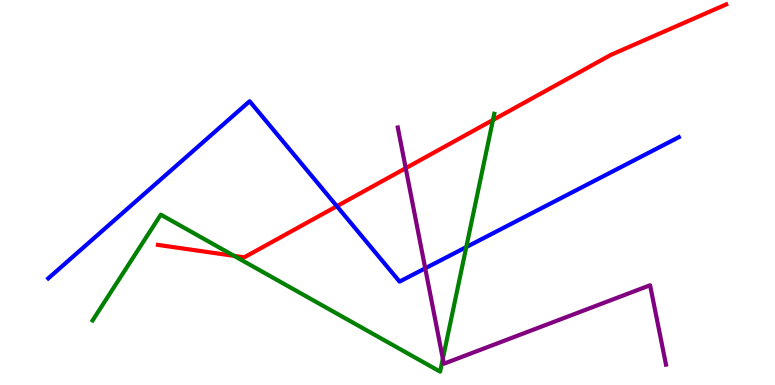[{'lines': ['blue', 'red'], 'intersections': [{'x': 4.35, 'y': 4.64}]}, {'lines': ['green', 'red'], 'intersections': [{'x': 3.02, 'y': 3.35}, {'x': 6.36, 'y': 6.88}]}, {'lines': ['purple', 'red'], 'intersections': [{'x': 5.24, 'y': 5.63}]}, {'lines': ['blue', 'green'], 'intersections': [{'x': 6.02, 'y': 3.58}]}, {'lines': ['blue', 'purple'], 'intersections': [{'x': 5.49, 'y': 3.03}]}, {'lines': ['green', 'purple'], 'intersections': [{'x': 5.71, 'y': 0.682}]}]